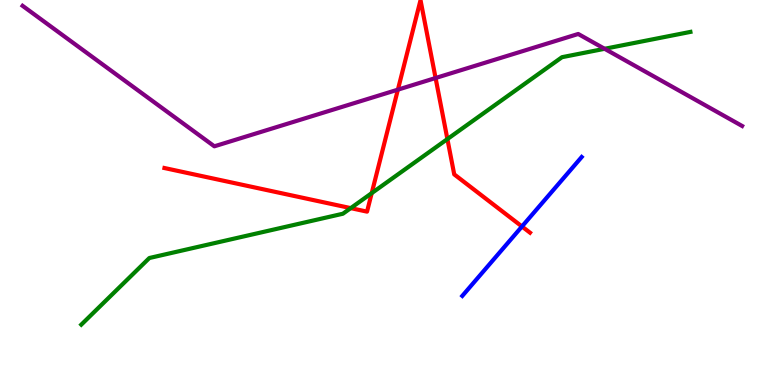[{'lines': ['blue', 'red'], 'intersections': [{'x': 6.74, 'y': 4.12}]}, {'lines': ['green', 'red'], 'intersections': [{'x': 4.53, 'y': 4.59}, {'x': 4.8, 'y': 4.98}, {'x': 5.77, 'y': 6.39}]}, {'lines': ['purple', 'red'], 'intersections': [{'x': 5.13, 'y': 7.67}, {'x': 5.62, 'y': 7.97}]}, {'lines': ['blue', 'green'], 'intersections': []}, {'lines': ['blue', 'purple'], 'intersections': []}, {'lines': ['green', 'purple'], 'intersections': [{'x': 7.8, 'y': 8.73}]}]